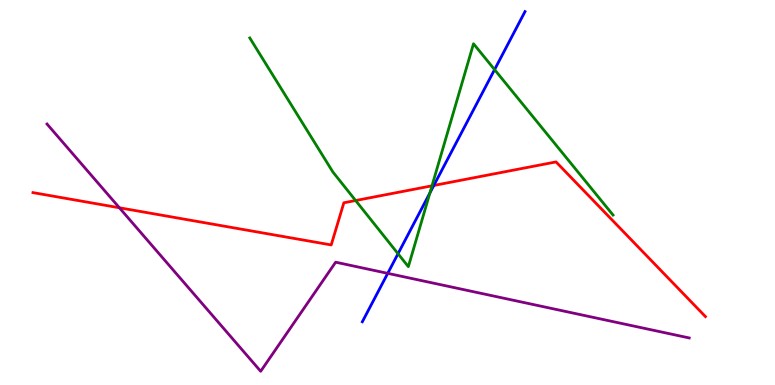[{'lines': ['blue', 'red'], 'intersections': [{'x': 5.6, 'y': 5.18}]}, {'lines': ['green', 'red'], 'intersections': [{'x': 4.59, 'y': 4.79}, {'x': 5.57, 'y': 5.17}]}, {'lines': ['purple', 'red'], 'intersections': [{'x': 1.54, 'y': 4.6}]}, {'lines': ['blue', 'green'], 'intersections': [{'x': 5.14, 'y': 3.41}, {'x': 5.55, 'y': 4.99}, {'x': 6.38, 'y': 8.19}]}, {'lines': ['blue', 'purple'], 'intersections': [{'x': 5.0, 'y': 2.9}]}, {'lines': ['green', 'purple'], 'intersections': []}]